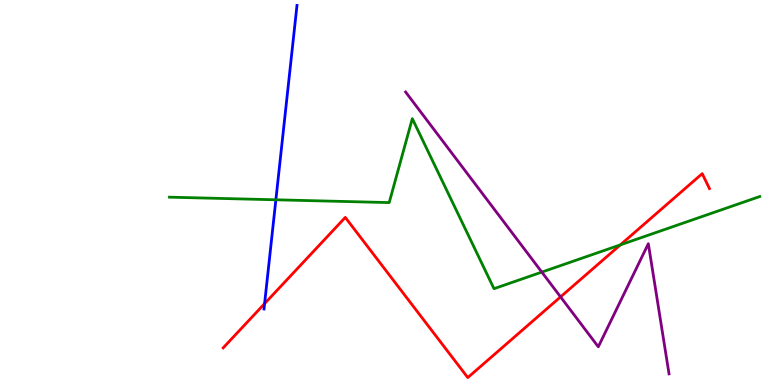[{'lines': ['blue', 'red'], 'intersections': [{'x': 3.41, 'y': 2.11}]}, {'lines': ['green', 'red'], 'intersections': [{'x': 8.0, 'y': 3.64}]}, {'lines': ['purple', 'red'], 'intersections': [{'x': 7.23, 'y': 2.29}]}, {'lines': ['blue', 'green'], 'intersections': [{'x': 3.56, 'y': 4.81}]}, {'lines': ['blue', 'purple'], 'intersections': []}, {'lines': ['green', 'purple'], 'intersections': [{'x': 6.99, 'y': 2.93}]}]